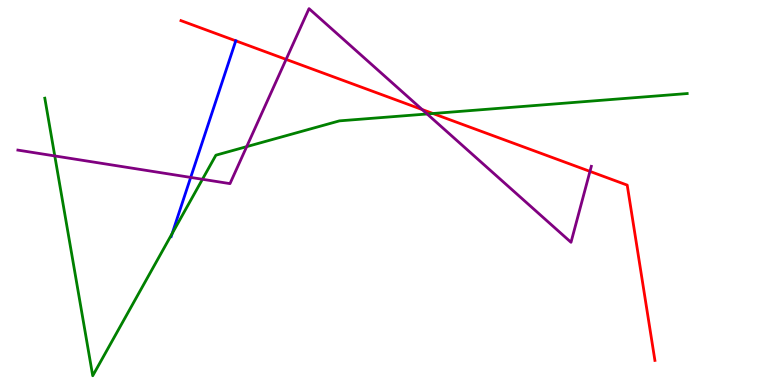[{'lines': ['blue', 'red'], 'intersections': [{'x': 3.04, 'y': 8.94}]}, {'lines': ['green', 'red'], 'intersections': [{'x': 5.59, 'y': 7.05}]}, {'lines': ['purple', 'red'], 'intersections': [{'x': 3.69, 'y': 8.46}, {'x': 5.45, 'y': 7.16}, {'x': 7.61, 'y': 5.55}]}, {'lines': ['blue', 'green'], 'intersections': [{'x': 2.22, 'y': 3.94}]}, {'lines': ['blue', 'purple'], 'intersections': [{'x': 2.46, 'y': 5.39}]}, {'lines': ['green', 'purple'], 'intersections': [{'x': 0.707, 'y': 5.95}, {'x': 2.61, 'y': 5.34}, {'x': 3.18, 'y': 6.19}, {'x': 5.51, 'y': 7.04}]}]